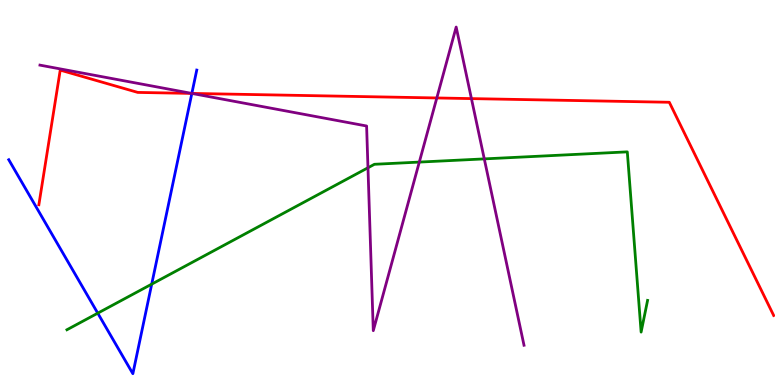[{'lines': ['blue', 'red'], 'intersections': [{'x': 2.48, 'y': 7.57}]}, {'lines': ['green', 'red'], 'intersections': []}, {'lines': ['purple', 'red'], 'intersections': [{'x': 2.47, 'y': 7.57}, {'x': 5.64, 'y': 7.46}, {'x': 6.08, 'y': 7.44}]}, {'lines': ['blue', 'green'], 'intersections': [{'x': 1.26, 'y': 1.87}, {'x': 1.96, 'y': 2.62}]}, {'lines': ['blue', 'purple'], 'intersections': [{'x': 2.48, 'y': 7.57}]}, {'lines': ['green', 'purple'], 'intersections': [{'x': 4.75, 'y': 5.64}, {'x': 5.41, 'y': 5.79}, {'x': 6.25, 'y': 5.87}]}]